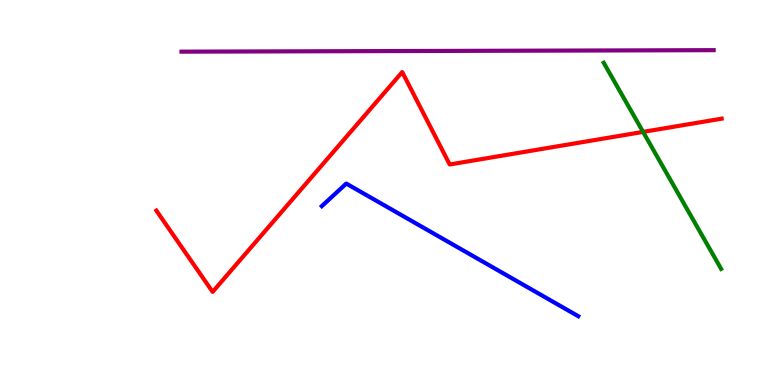[{'lines': ['blue', 'red'], 'intersections': []}, {'lines': ['green', 'red'], 'intersections': [{'x': 8.3, 'y': 6.57}]}, {'lines': ['purple', 'red'], 'intersections': []}, {'lines': ['blue', 'green'], 'intersections': []}, {'lines': ['blue', 'purple'], 'intersections': []}, {'lines': ['green', 'purple'], 'intersections': []}]